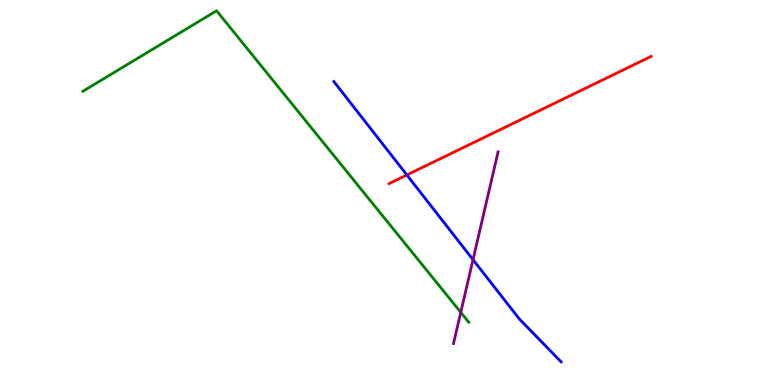[{'lines': ['blue', 'red'], 'intersections': [{'x': 5.25, 'y': 5.46}]}, {'lines': ['green', 'red'], 'intersections': []}, {'lines': ['purple', 'red'], 'intersections': []}, {'lines': ['blue', 'green'], 'intersections': []}, {'lines': ['blue', 'purple'], 'intersections': [{'x': 6.1, 'y': 3.26}]}, {'lines': ['green', 'purple'], 'intersections': [{'x': 5.95, 'y': 1.89}]}]